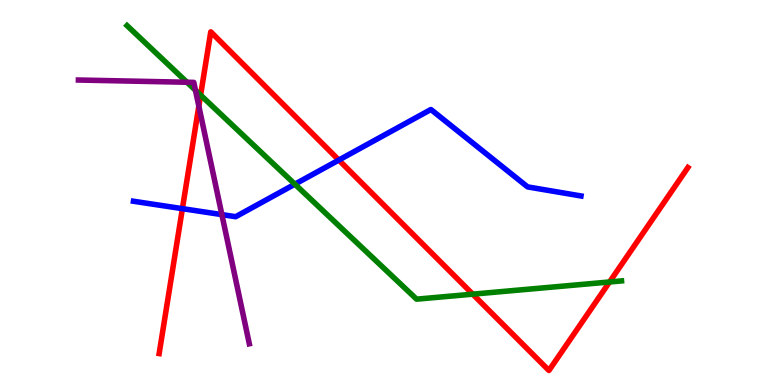[{'lines': ['blue', 'red'], 'intersections': [{'x': 2.35, 'y': 4.58}, {'x': 4.37, 'y': 5.84}]}, {'lines': ['green', 'red'], 'intersections': [{'x': 2.59, 'y': 7.53}, {'x': 6.1, 'y': 2.36}, {'x': 7.87, 'y': 2.68}]}, {'lines': ['purple', 'red'], 'intersections': [{'x': 2.57, 'y': 7.24}]}, {'lines': ['blue', 'green'], 'intersections': [{'x': 3.81, 'y': 5.22}]}, {'lines': ['blue', 'purple'], 'intersections': [{'x': 2.86, 'y': 4.43}]}, {'lines': ['green', 'purple'], 'intersections': [{'x': 2.41, 'y': 7.86}, {'x': 2.52, 'y': 7.66}]}]